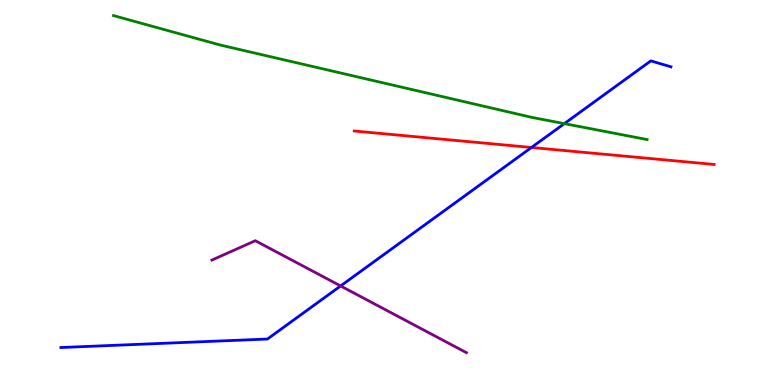[{'lines': ['blue', 'red'], 'intersections': [{'x': 6.86, 'y': 6.17}]}, {'lines': ['green', 'red'], 'intersections': []}, {'lines': ['purple', 'red'], 'intersections': []}, {'lines': ['blue', 'green'], 'intersections': [{'x': 7.28, 'y': 6.79}]}, {'lines': ['blue', 'purple'], 'intersections': [{'x': 4.39, 'y': 2.57}]}, {'lines': ['green', 'purple'], 'intersections': []}]